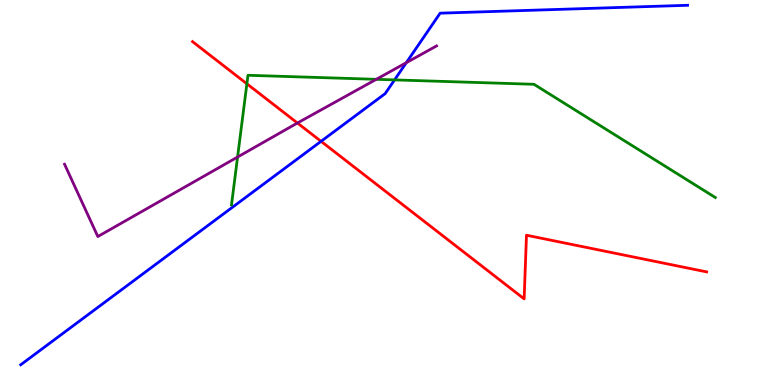[{'lines': ['blue', 'red'], 'intersections': [{'x': 4.14, 'y': 6.33}]}, {'lines': ['green', 'red'], 'intersections': [{'x': 3.19, 'y': 7.82}]}, {'lines': ['purple', 'red'], 'intersections': [{'x': 3.84, 'y': 6.8}]}, {'lines': ['blue', 'green'], 'intersections': [{'x': 5.09, 'y': 7.92}]}, {'lines': ['blue', 'purple'], 'intersections': [{'x': 5.24, 'y': 8.37}]}, {'lines': ['green', 'purple'], 'intersections': [{'x': 3.07, 'y': 5.92}, {'x': 4.86, 'y': 7.94}]}]